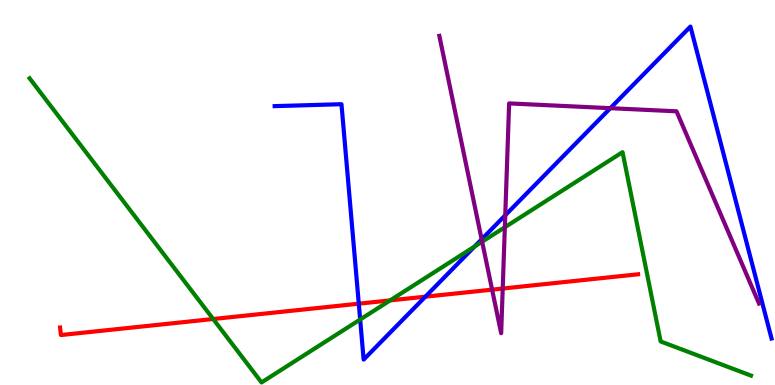[{'lines': ['blue', 'red'], 'intersections': [{'x': 4.63, 'y': 2.11}, {'x': 5.49, 'y': 2.29}]}, {'lines': ['green', 'red'], 'intersections': [{'x': 2.75, 'y': 1.71}, {'x': 5.03, 'y': 2.2}]}, {'lines': ['purple', 'red'], 'intersections': [{'x': 6.35, 'y': 2.48}, {'x': 6.49, 'y': 2.51}]}, {'lines': ['blue', 'green'], 'intersections': [{'x': 4.65, 'y': 1.7}, {'x': 6.12, 'y': 3.6}]}, {'lines': ['blue', 'purple'], 'intersections': [{'x': 6.21, 'y': 3.78}, {'x': 6.52, 'y': 4.41}, {'x': 7.88, 'y': 7.19}]}, {'lines': ['green', 'purple'], 'intersections': [{'x': 6.22, 'y': 3.72}, {'x': 6.51, 'y': 4.1}]}]